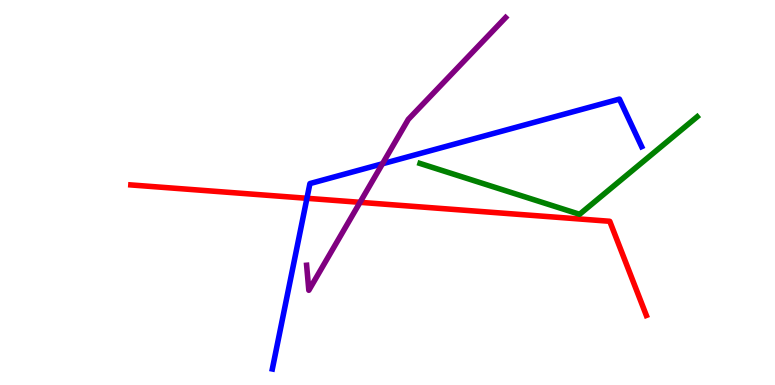[{'lines': ['blue', 'red'], 'intersections': [{'x': 3.96, 'y': 4.85}]}, {'lines': ['green', 'red'], 'intersections': []}, {'lines': ['purple', 'red'], 'intersections': [{'x': 4.65, 'y': 4.74}]}, {'lines': ['blue', 'green'], 'intersections': []}, {'lines': ['blue', 'purple'], 'intersections': [{'x': 4.93, 'y': 5.75}]}, {'lines': ['green', 'purple'], 'intersections': []}]